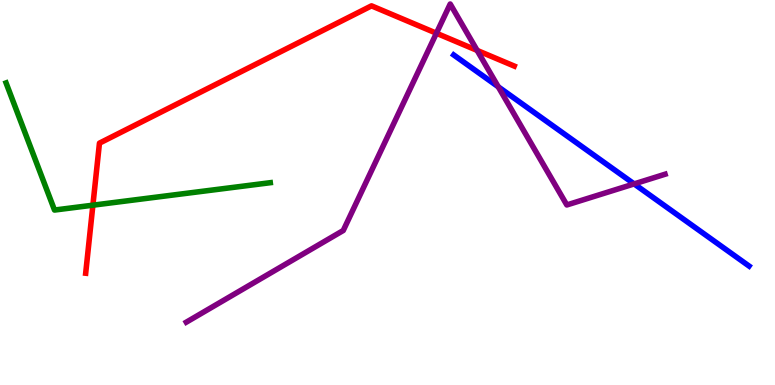[{'lines': ['blue', 'red'], 'intersections': []}, {'lines': ['green', 'red'], 'intersections': [{'x': 1.2, 'y': 4.67}]}, {'lines': ['purple', 'red'], 'intersections': [{'x': 5.63, 'y': 9.14}, {'x': 6.16, 'y': 8.69}]}, {'lines': ['blue', 'green'], 'intersections': []}, {'lines': ['blue', 'purple'], 'intersections': [{'x': 6.43, 'y': 7.75}, {'x': 8.18, 'y': 5.22}]}, {'lines': ['green', 'purple'], 'intersections': []}]